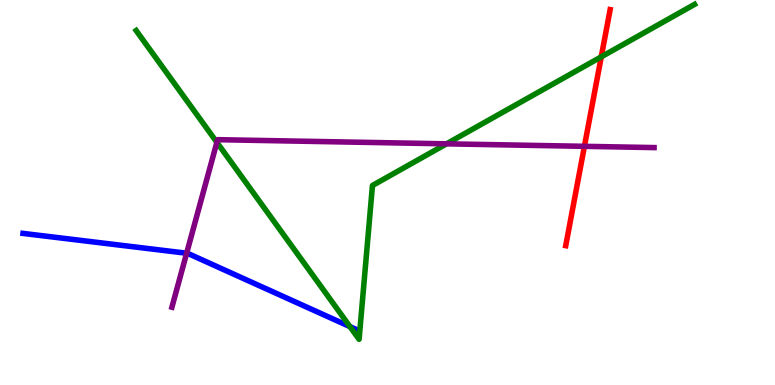[{'lines': ['blue', 'red'], 'intersections': []}, {'lines': ['green', 'red'], 'intersections': [{'x': 7.76, 'y': 8.52}]}, {'lines': ['purple', 'red'], 'intersections': [{'x': 7.54, 'y': 6.2}]}, {'lines': ['blue', 'green'], 'intersections': [{'x': 4.52, 'y': 1.52}]}, {'lines': ['blue', 'purple'], 'intersections': [{'x': 2.41, 'y': 3.42}]}, {'lines': ['green', 'purple'], 'intersections': [{'x': 2.8, 'y': 6.3}, {'x': 5.76, 'y': 6.26}]}]